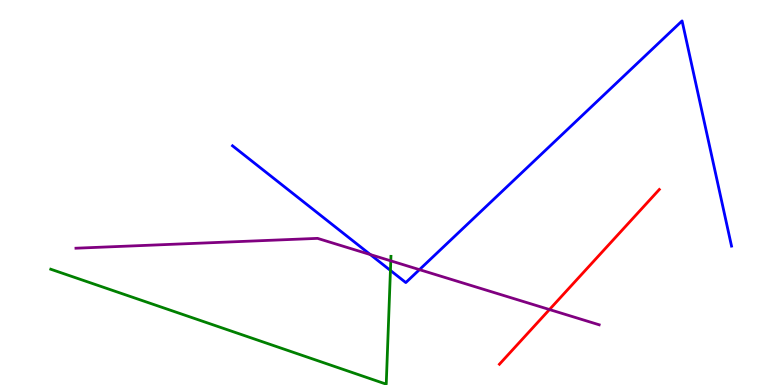[{'lines': ['blue', 'red'], 'intersections': []}, {'lines': ['green', 'red'], 'intersections': []}, {'lines': ['purple', 'red'], 'intersections': [{'x': 7.09, 'y': 1.96}]}, {'lines': ['blue', 'green'], 'intersections': [{'x': 5.04, 'y': 2.98}]}, {'lines': ['blue', 'purple'], 'intersections': [{'x': 4.78, 'y': 3.39}, {'x': 5.41, 'y': 3.0}]}, {'lines': ['green', 'purple'], 'intersections': [{'x': 5.04, 'y': 3.22}]}]